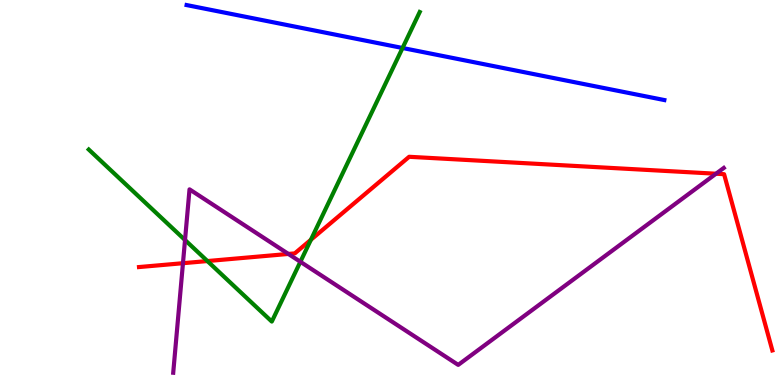[{'lines': ['blue', 'red'], 'intersections': []}, {'lines': ['green', 'red'], 'intersections': [{'x': 2.68, 'y': 3.22}, {'x': 4.01, 'y': 3.77}]}, {'lines': ['purple', 'red'], 'intersections': [{'x': 2.36, 'y': 3.16}, {'x': 3.72, 'y': 3.4}, {'x': 9.24, 'y': 5.49}]}, {'lines': ['blue', 'green'], 'intersections': [{'x': 5.19, 'y': 8.75}]}, {'lines': ['blue', 'purple'], 'intersections': []}, {'lines': ['green', 'purple'], 'intersections': [{'x': 2.39, 'y': 3.77}, {'x': 3.88, 'y': 3.2}]}]